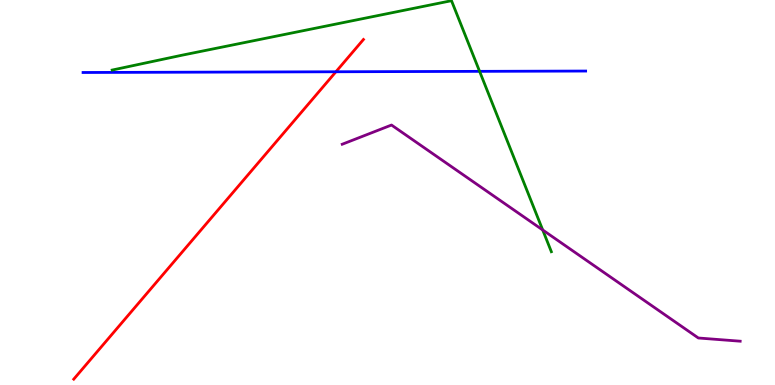[{'lines': ['blue', 'red'], 'intersections': [{'x': 4.33, 'y': 8.14}]}, {'lines': ['green', 'red'], 'intersections': []}, {'lines': ['purple', 'red'], 'intersections': []}, {'lines': ['blue', 'green'], 'intersections': [{'x': 6.19, 'y': 8.15}]}, {'lines': ['blue', 'purple'], 'intersections': []}, {'lines': ['green', 'purple'], 'intersections': [{'x': 7.0, 'y': 4.03}]}]